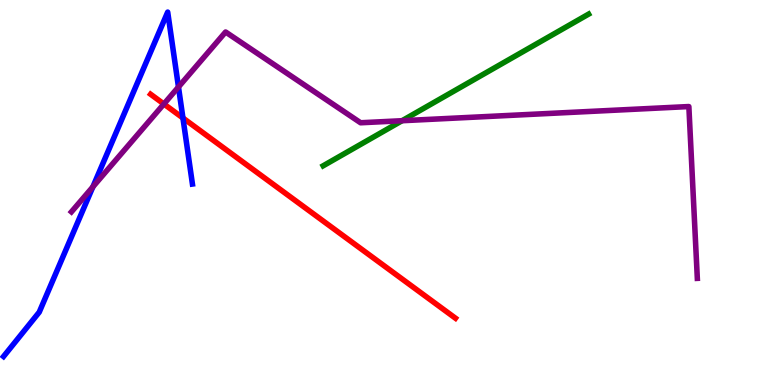[{'lines': ['blue', 'red'], 'intersections': [{'x': 2.36, 'y': 6.94}]}, {'lines': ['green', 'red'], 'intersections': []}, {'lines': ['purple', 'red'], 'intersections': [{'x': 2.11, 'y': 7.3}]}, {'lines': ['blue', 'green'], 'intersections': []}, {'lines': ['blue', 'purple'], 'intersections': [{'x': 1.2, 'y': 5.15}, {'x': 2.3, 'y': 7.74}]}, {'lines': ['green', 'purple'], 'intersections': [{'x': 5.19, 'y': 6.86}]}]